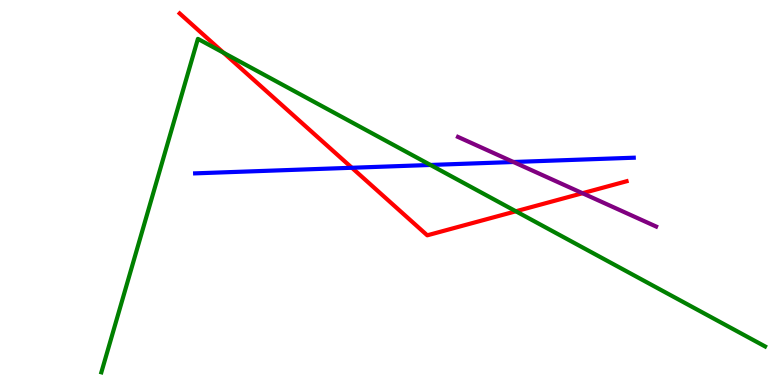[{'lines': ['blue', 'red'], 'intersections': [{'x': 4.54, 'y': 5.64}]}, {'lines': ['green', 'red'], 'intersections': [{'x': 2.88, 'y': 8.63}, {'x': 6.66, 'y': 4.51}]}, {'lines': ['purple', 'red'], 'intersections': [{'x': 7.52, 'y': 4.98}]}, {'lines': ['blue', 'green'], 'intersections': [{'x': 5.55, 'y': 5.72}]}, {'lines': ['blue', 'purple'], 'intersections': [{'x': 6.63, 'y': 5.79}]}, {'lines': ['green', 'purple'], 'intersections': []}]